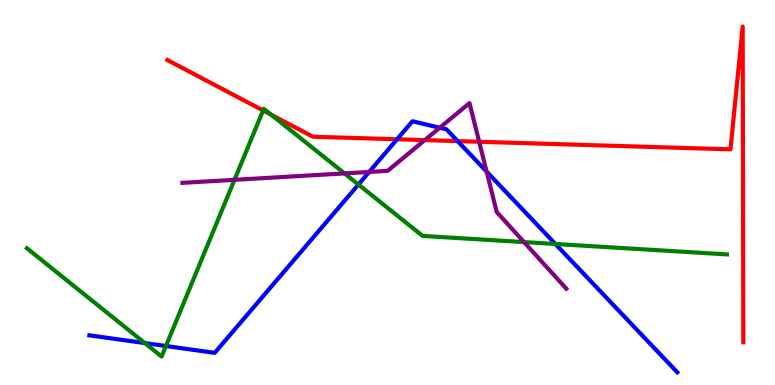[{'lines': ['blue', 'red'], 'intersections': [{'x': 5.12, 'y': 6.38}, {'x': 5.91, 'y': 6.33}]}, {'lines': ['green', 'red'], 'intersections': [{'x': 3.39, 'y': 7.13}, {'x': 3.5, 'y': 7.02}]}, {'lines': ['purple', 'red'], 'intersections': [{'x': 5.48, 'y': 6.36}, {'x': 6.18, 'y': 6.32}]}, {'lines': ['blue', 'green'], 'intersections': [{'x': 1.87, 'y': 1.09}, {'x': 2.14, 'y': 1.01}, {'x': 4.62, 'y': 5.21}, {'x': 7.17, 'y': 3.66}]}, {'lines': ['blue', 'purple'], 'intersections': [{'x': 4.76, 'y': 5.53}, {'x': 5.67, 'y': 6.68}, {'x': 6.28, 'y': 5.54}]}, {'lines': ['green', 'purple'], 'intersections': [{'x': 3.03, 'y': 5.33}, {'x': 4.45, 'y': 5.5}, {'x': 6.76, 'y': 3.71}]}]